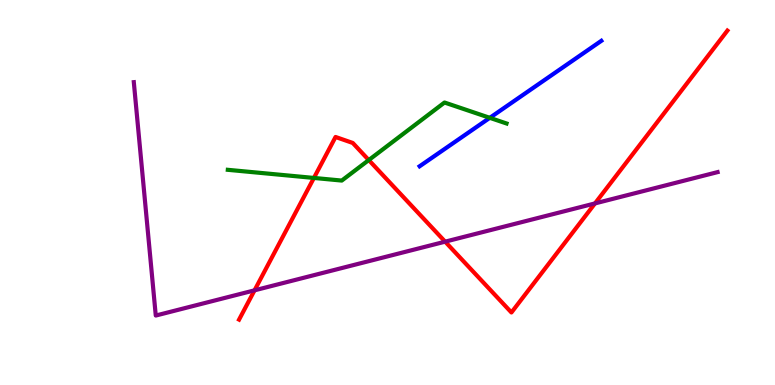[{'lines': ['blue', 'red'], 'intersections': []}, {'lines': ['green', 'red'], 'intersections': [{'x': 4.05, 'y': 5.38}, {'x': 4.76, 'y': 5.84}]}, {'lines': ['purple', 'red'], 'intersections': [{'x': 3.28, 'y': 2.46}, {'x': 5.74, 'y': 3.72}, {'x': 7.68, 'y': 4.72}]}, {'lines': ['blue', 'green'], 'intersections': [{'x': 6.32, 'y': 6.94}]}, {'lines': ['blue', 'purple'], 'intersections': []}, {'lines': ['green', 'purple'], 'intersections': []}]